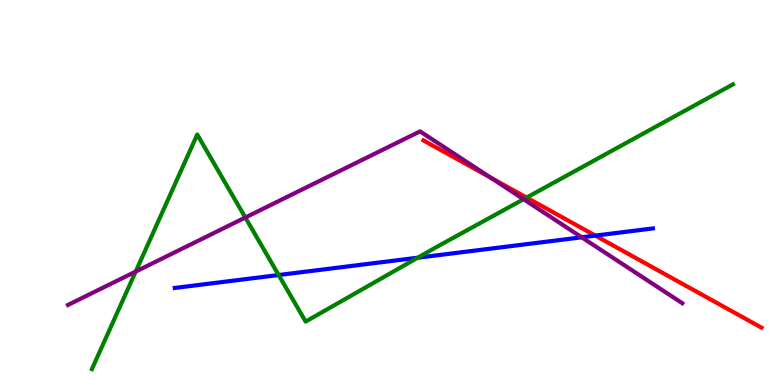[{'lines': ['blue', 'red'], 'intersections': [{'x': 7.68, 'y': 3.88}]}, {'lines': ['green', 'red'], 'intersections': [{'x': 6.8, 'y': 4.87}]}, {'lines': ['purple', 'red'], 'intersections': [{'x': 6.33, 'y': 5.38}]}, {'lines': ['blue', 'green'], 'intersections': [{'x': 3.6, 'y': 2.86}, {'x': 5.39, 'y': 3.31}]}, {'lines': ['blue', 'purple'], 'intersections': [{'x': 7.51, 'y': 3.84}]}, {'lines': ['green', 'purple'], 'intersections': [{'x': 1.75, 'y': 2.95}, {'x': 3.17, 'y': 4.35}, {'x': 6.76, 'y': 4.83}]}]